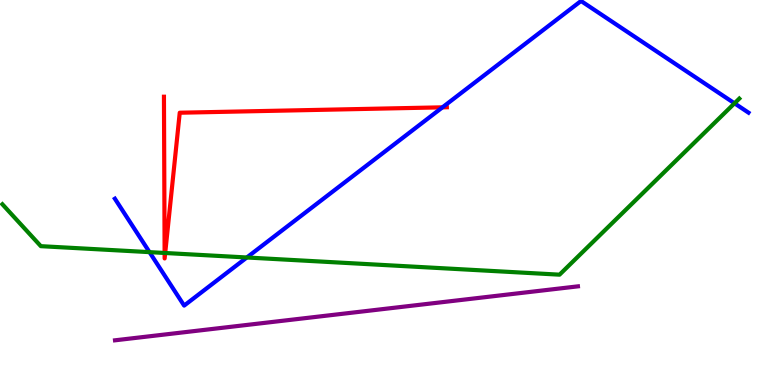[{'lines': ['blue', 'red'], 'intersections': [{'x': 5.71, 'y': 7.21}]}, {'lines': ['green', 'red'], 'intersections': [{'x': 2.12, 'y': 3.43}, {'x': 2.13, 'y': 3.43}]}, {'lines': ['purple', 'red'], 'intersections': []}, {'lines': ['blue', 'green'], 'intersections': [{'x': 1.93, 'y': 3.45}, {'x': 3.18, 'y': 3.31}, {'x': 9.48, 'y': 7.32}]}, {'lines': ['blue', 'purple'], 'intersections': []}, {'lines': ['green', 'purple'], 'intersections': []}]